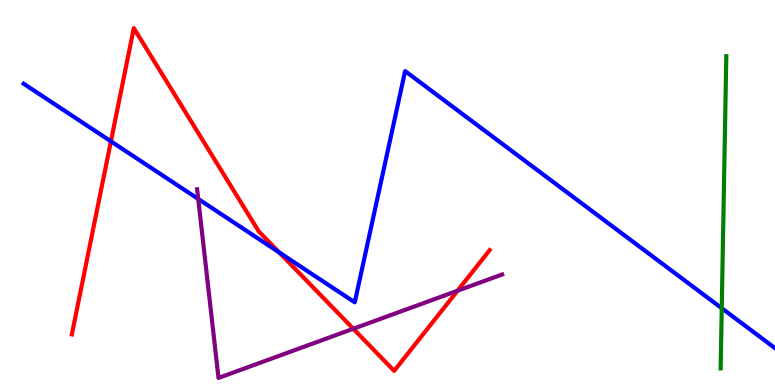[{'lines': ['blue', 'red'], 'intersections': [{'x': 1.43, 'y': 6.33}, {'x': 3.6, 'y': 3.44}]}, {'lines': ['green', 'red'], 'intersections': []}, {'lines': ['purple', 'red'], 'intersections': [{'x': 4.56, 'y': 1.46}, {'x': 5.9, 'y': 2.45}]}, {'lines': ['blue', 'green'], 'intersections': [{'x': 9.31, 'y': 1.99}]}, {'lines': ['blue', 'purple'], 'intersections': [{'x': 2.56, 'y': 4.83}]}, {'lines': ['green', 'purple'], 'intersections': []}]